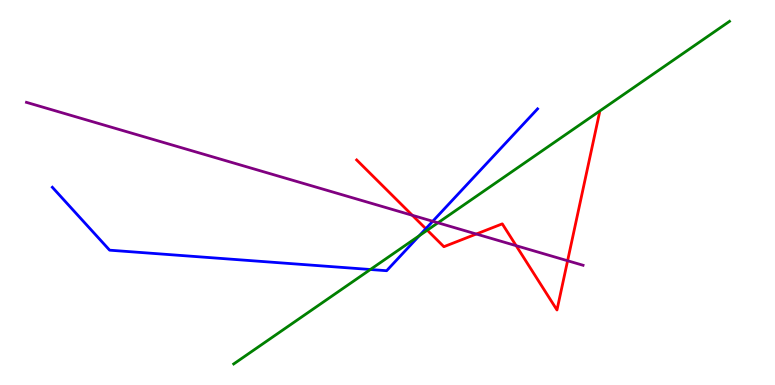[{'lines': ['blue', 'red'], 'intersections': [{'x': 5.49, 'y': 4.06}]}, {'lines': ['green', 'red'], 'intersections': [{'x': 5.51, 'y': 4.02}]}, {'lines': ['purple', 'red'], 'intersections': [{'x': 5.32, 'y': 4.41}, {'x': 6.15, 'y': 3.92}, {'x': 6.66, 'y': 3.62}, {'x': 7.32, 'y': 3.23}]}, {'lines': ['blue', 'green'], 'intersections': [{'x': 4.78, 'y': 3.0}, {'x': 5.41, 'y': 3.88}]}, {'lines': ['blue', 'purple'], 'intersections': [{'x': 5.58, 'y': 4.25}]}, {'lines': ['green', 'purple'], 'intersections': [{'x': 5.65, 'y': 4.21}]}]